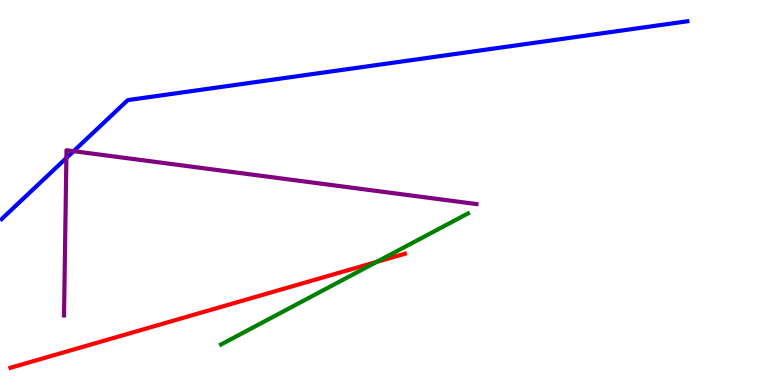[{'lines': ['blue', 'red'], 'intersections': []}, {'lines': ['green', 'red'], 'intersections': [{'x': 4.86, 'y': 3.2}]}, {'lines': ['purple', 'red'], 'intersections': []}, {'lines': ['blue', 'green'], 'intersections': []}, {'lines': ['blue', 'purple'], 'intersections': [{'x': 0.857, 'y': 5.9}, {'x': 0.95, 'y': 6.07}]}, {'lines': ['green', 'purple'], 'intersections': []}]